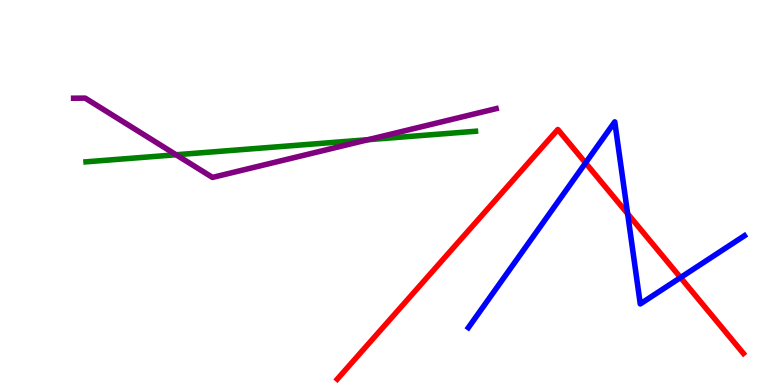[{'lines': ['blue', 'red'], 'intersections': [{'x': 7.56, 'y': 5.77}, {'x': 8.1, 'y': 4.45}, {'x': 8.78, 'y': 2.79}]}, {'lines': ['green', 'red'], 'intersections': []}, {'lines': ['purple', 'red'], 'intersections': []}, {'lines': ['blue', 'green'], 'intersections': []}, {'lines': ['blue', 'purple'], 'intersections': []}, {'lines': ['green', 'purple'], 'intersections': [{'x': 2.27, 'y': 5.98}, {'x': 4.75, 'y': 6.37}]}]